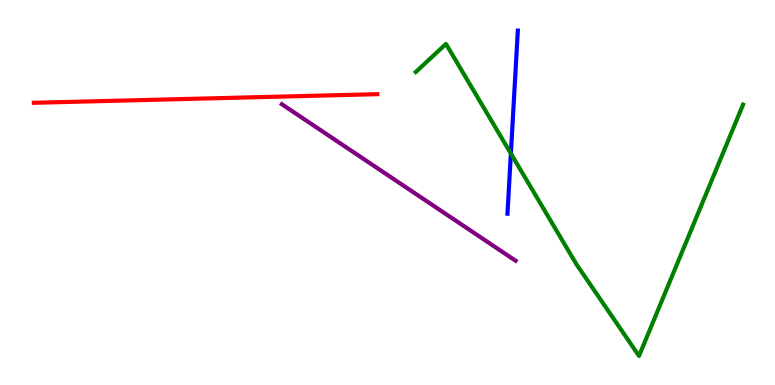[{'lines': ['blue', 'red'], 'intersections': []}, {'lines': ['green', 'red'], 'intersections': []}, {'lines': ['purple', 'red'], 'intersections': []}, {'lines': ['blue', 'green'], 'intersections': [{'x': 6.59, 'y': 6.01}]}, {'lines': ['blue', 'purple'], 'intersections': []}, {'lines': ['green', 'purple'], 'intersections': []}]